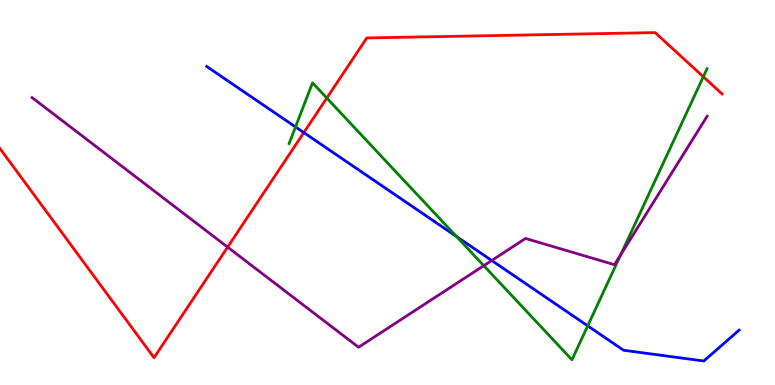[{'lines': ['blue', 'red'], 'intersections': [{'x': 3.92, 'y': 6.56}]}, {'lines': ['green', 'red'], 'intersections': [{'x': 4.22, 'y': 7.45}, {'x': 9.08, 'y': 8.01}]}, {'lines': ['purple', 'red'], 'intersections': [{'x': 2.94, 'y': 3.58}]}, {'lines': ['blue', 'green'], 'intersections': [{'x': 3.81, 'y': 6.7}, {'x': 5.89, 'y': 3.86}, {'x': 7.58, 'y': 1.54}]}, {'lines': ['blue', 'purple'], 'intersections': [{'x': 6.34, 'y': 3.23}]}, {'lines': ['green', 'purple'], 'intersections': [{'x': 6.24, 'y': 3.1}, {'x': 8.01, 'y': 3.39}]}]